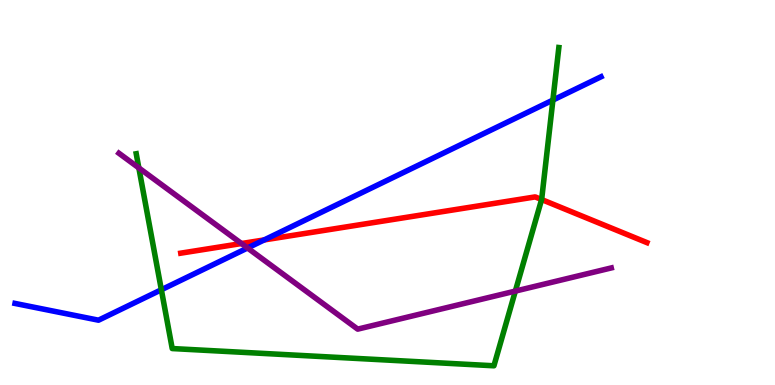[{'lines': ['blue', 'red'], 'intersections': [{'x': 3.41, 'y': 3.77}]}, {'lines': ['green', 'red'], 'intersections': [{'x': 6.99, 'y': 4.82}]}, {'lines': ['purple', 'red'], 'intersections': [{'x': 3.12, 'y': 3.67}]}, {'lines': ['blue', 'green'], 'intersections': [{'x': 2.08, 'y': 2.47}, {'x': 7.13, 'y': 7.4}]}, {'lines': ['blue', 'purple'], 'intersections': [{'x': 3.19, 'y': 3.56}]}, {'lines': ['green', 'purple'], 'intersections': [{'x': 1.79, 'y': 5.64}, {'x': 6.65, 'y': 2.44}]}]